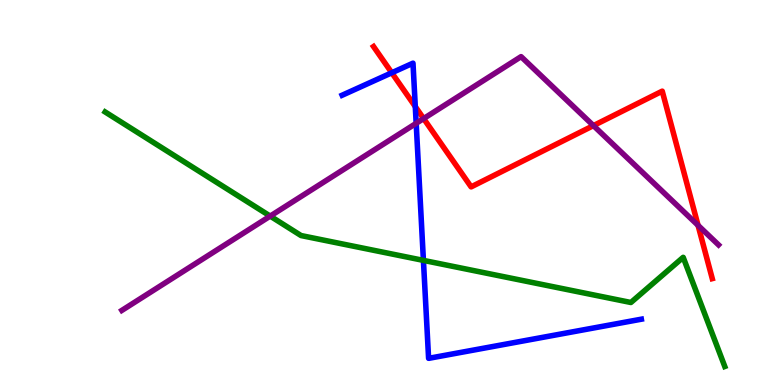[{'lines': ['blue', 'red'], 'intersections': [{'x': 5.06, 'y': 8.11}, {'x': 5.36, 'y': 7.23}]}, {'lines': ['green', 'red'], 'intersections': []}, {'lines': ['purple', 'red'], 'intersections': [{'x': 5.47, 'y': 6.92}, {'x': 7.66, 'y': 6.74}, {'x': 9.01, 'y': 4.15}]}, {'lines': ['blue', 'green'], 'intersections': [{'x': 5.46, 'y': 3.24}]}, {'lines': ['blue', 'purple'], 'intersections': [{'x': 5.37, 'y': 6.8}]}, {'lines': ['green', 'purple'], 'intersections': [{'x': 3.49, 'y': 4.39}]}]